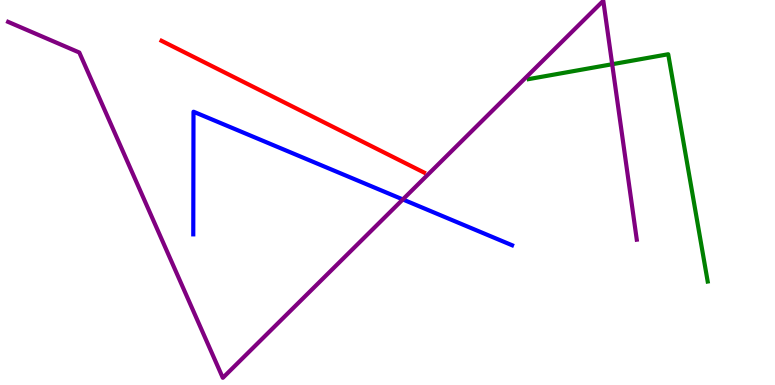[{'lines': ['blue', 'red'], 'intersections': []}, {'lines': ['green', 'red'], 'intersections': []}, {'lines': ['purple', 'red'], 'intersections': []}, {'lines': ['blue', 'green'], 'intersections': []}, {'lines': ['blue', 'purple'], 'intersections': [{'x': 5.2, 'y': 4.82}]}, {'lines': ['green', 'purple'], 'intersections': [{'x': 7.9, 'y': 8.33}]}]